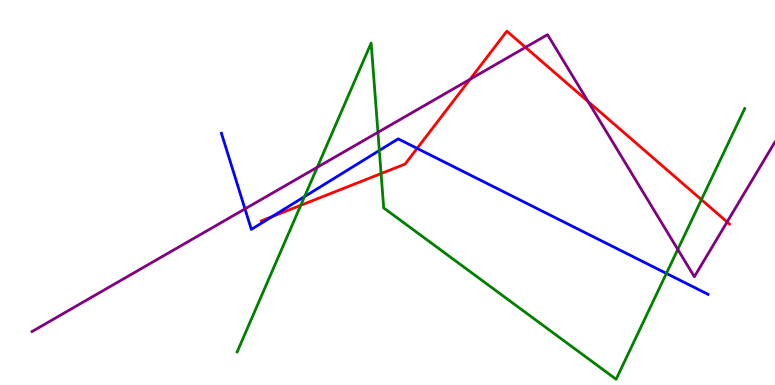[{'lines': ['blue', 'red'], 'intersections': [{'x': 3.51, 'y': 4.37}, {'x': 5.38, 'y': 6.15}]}, {'lines': ['green', 'red'], 'intersections': [{'x': 3.88, 'y': 4.67}, {'x': 4.92, 'y': 5.49}, {'x': 9.05, 'y': 4.81}]}, {'lines': ['purple', 'red'], 'intersections': [{'x': 6.06, 'y': 7.94}, {'x': 6.78, 'y': 8.77}, {'x': 7.59, 'y': 7.36}, {'x': 9.38, 'y': 4.23}]}, {'lines': ['blue', 'green'], 'intersections': [{'x': 3.93, 'y': 4.89}, {'x': 4.89, 'y': 6.09}, {'x': 8.6, 'y': 2.9}]}, {'lines': ['blue', 'purple'], 'intersections': [{'x': 3.16, 'y': 4.57}]}, {'lines': ['green', 'purple'], 'intersections': [{'x': 4.09, 'y': 5.66}, {'x': 4.88, 'y': 6.56}, {'x': 8.75, 'y': 3.52}]}]